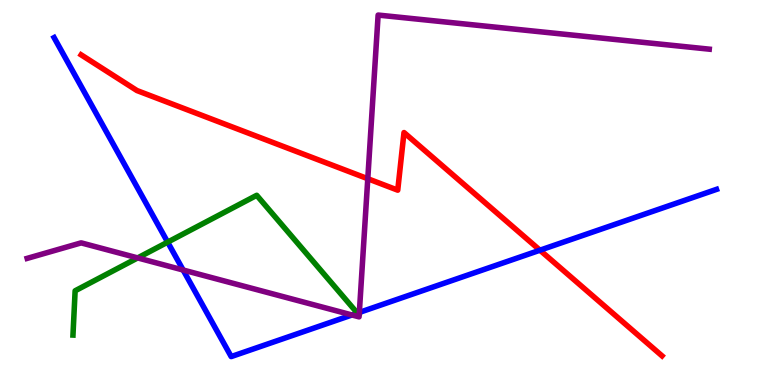[{'lines': ['blue', 'red'], 'intersections': [{'x': 6.97, 'y': 3.5}]}, {'lines': ['green', 'red'], 'intersections': []}, {'lines': ['purple', 'red'], 'intersections': [{'x': 4.75, 'y': 5.36}]}, {'lines': ['blue', 'green'], 'intersections': [{'x': 2.16, 'y': 3.71}, {'x': 4.61, 'y': 1.87}]}, {'lines': ['blue', 'purple'], 'intersections': [{'x': 2.36, 'y': 2.99}, {'x': 4.54, 'y': 1.82}, {'x': 4.64, 'y': 1.88}]}, {'lines': ['green', 'purple'], 'intersections': [{'x': 1.78, 'y': 3.3}]}]